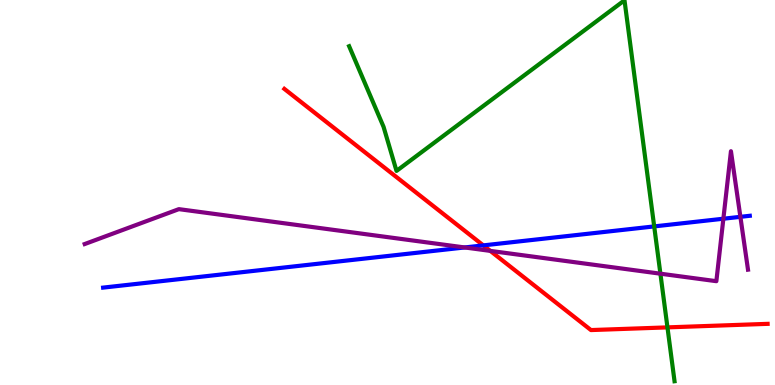[{'lines': ['blue', 'red'], 'intersections': [{'x': 6.24, 'y': 3.63}]}, {'lines': ['green', 'red'], 'intersections': [{'x': 8.61, 'y': 1.5}]}, {'lines': ['purple', 'red'], 'intersections': [{'x': 6.33, 'y': 3.48}]}, {'lines': ['blue', 'green'], 'intersections': [{'x': 8.44, 'y': 4.12}]}, {'lines': ['blue', 'purple'], 'intersections': [{'x': 6.0, 'y': 3.57}, {'x': 9.33, 'y': 4.32}, {'x': 9.55, 'y': 4.37}]}, {'lines': ['green', 'purple'], 'intersections': [{'x': 8.52, 'y': 2.89}]}]